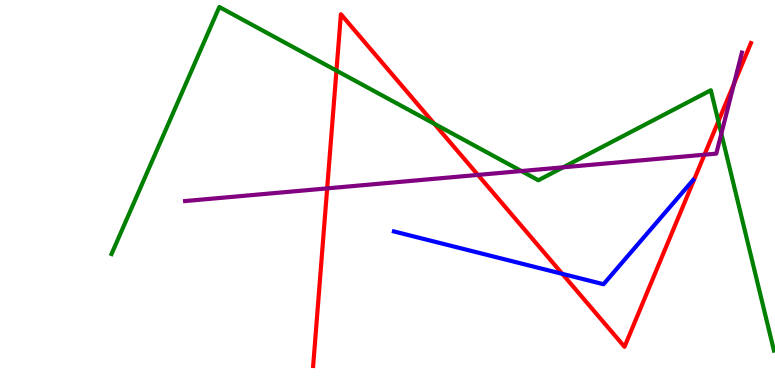[{'lines': ['blue', 'red'], 'intersections': [{'x': 7.26, 'y': 2.89}]}, {'lines': ['green', 'red'], 'intersections': [{'x': 4.34, 'y': 8.17}, {'x': 5.6, 'y': 6.79}, {'x': 9.27, 'y': 6.85}]}, {'lines': ['purple', 'red'], 'intersections': [{'x': 4.22, 'y': 5.11}, {'x': 6.17, 'y': 5.46}, {'x': 9.09, 'y': 5.98}, {'x': 9.47, 'y': 7.82}]}, {'lines': ['blue', 'green'], 'intersections': []}, {'lines': ['blue', 'purple'], 'intersections': []}, {'lines': ['green', 'purple'], 'intersections': [{'x': 6.73, 'y': 5.56}, {'x': 7.27, 'y': 5.65}, {'x': 9.31, 'y': 6.53}]}]